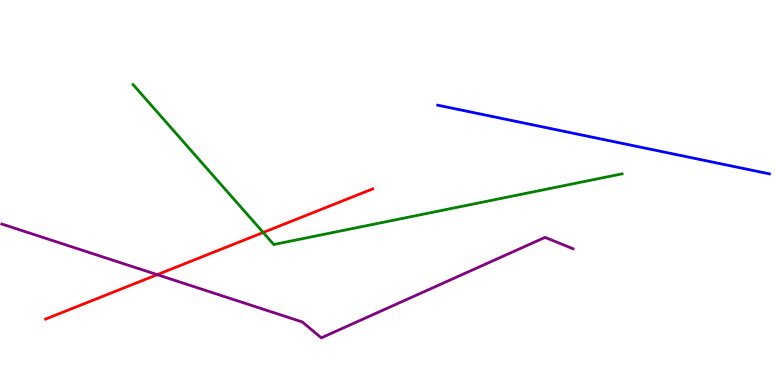[{'lines': ['blue', 'red'], 'intersections': []}, {'lines': ['green', 'red'], 'intersections': [{'x': 3.4, 'y': 3.96}]}, {'lines': ['purple', 'red'], 'intersections': [{'x': 2.03, 'y': 2.87}]}, {'lines': ['blue', 'green'], 'intersections': []}, {'lines': ['blue', 'purple'], 'intersections': []}, {'lines': ['green', 'purple'], 'intersections': []}]